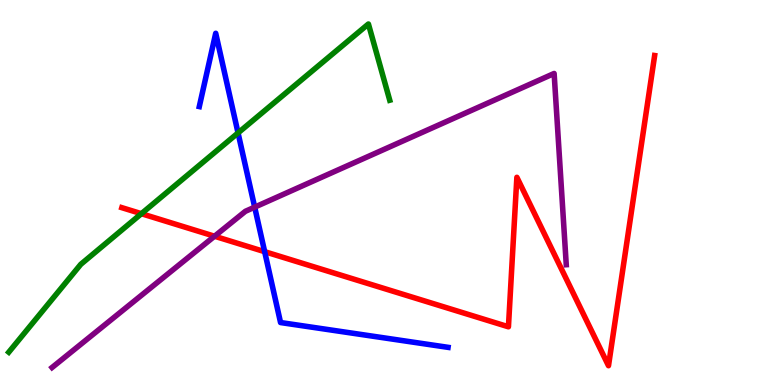[{'lines': ['blue', 'red'], 'intersections': [{'x': 3.42, 'y': 3.46}]}, {'lines': ['green', 'red'], 'intersections': [{'x': 1.82, 'y': 4.45}]}, {'lines': ['purple', 'red'], 'intersections': [{'x': 2.77, 'y': 3.86}]}, {'lines': ['blue', 'green'], 'intersections': [{'x': 3.07, 'y': 6.55}]}, {'lines': ['blue', 'purple'], 'intersections': [{'x': 3.29, 'y': 4.62}]}, {'lines': ['green', 'purple'], 'intersections': []}]